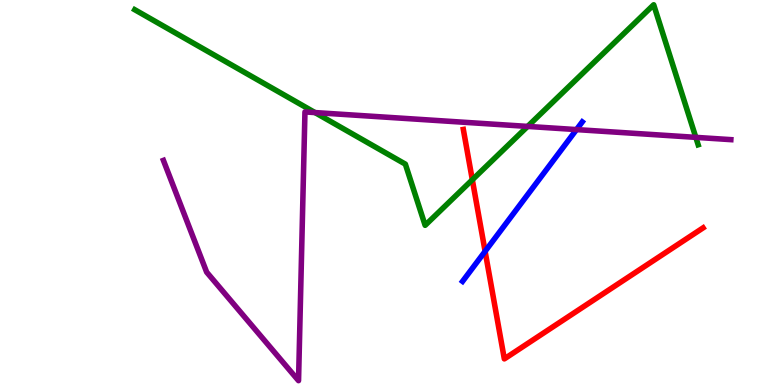[{'lines': ['blue', 'red'], 'intersections': [{'x': 6.26, 'y': 3.47}]}, {'lines': ['green', 'red'], 'intersections': [{'x': 6.09, 'y': 5.33}]}, {'lines': ['purple', 'red'], 'intersections': []}, {'lines': ['blue', 'green'], 'intersections': []}, {'lines': ['blue', 'purple'], 'intersections': [{'x': 7.44, 'y': 6.63}]}, {'lines': ['green', 'purple'], 'intersections': [{'x': 4.06, 'y': 7.08}, {'x': 6.81, 'y': 6.72}, {'x': 8.98, 'y': 6.43}]}]